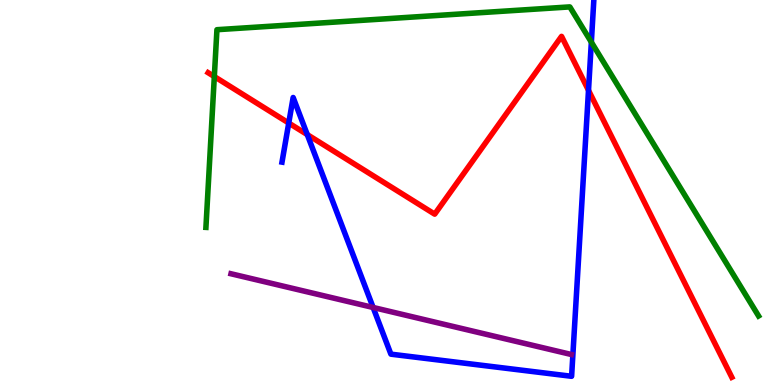[{'lines': ['blue', 'red'], 'intersections': [{'x': 3.73, 'y': 6.8}, {'x': 3.96, 'y': 6.5}, {'x': 7.59, 'y': 7.65}]}, {'lines': ['green', 'red'], 'intersections': [{'x': 2.77, 'y': 8.01}]}, {'lines': ['purple', 'red'], 'intersections': []}, {'lines': ['blue', 'green'], 'intersections': [{'x': 7.63, 'y': 8.91}]}, {'lines': ['blue', 'purple'], 'intersections': [{'x': 4.81, 'y': 2.01}]}, {'lines': ['green', 'purple'], 'intersections': []}]